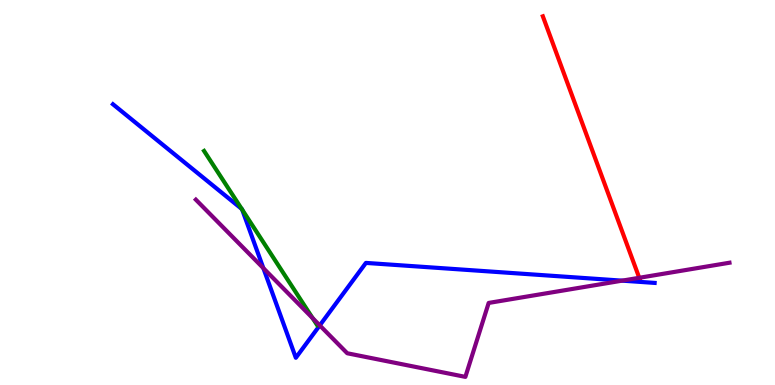[{'lines': ['blue', 'red'], 'intersections': []}, {'lines': ['green', 'red'], 'intersections': []}, {'lines': ['purple', 'red'], 'intersections': [{'x': 8.25, 'y': 2.78}]}, {'lines': ['blue', 'green'], 'intersections': [{'x': 3.12, 'y': 4.57}, {'x': 3.12, 'y': 4.56}]}, {'lines': ['blue', 'purple'], 'intersections': [{'x': 3.4, 'y': 3.03}, {'x': 4.13, 'y': 1.55}, {'x': 8.03, 'y': 2.71}]}, {'lines': ['green', 'purple'], 'intersections': [{'x': 4.03, 'y': 1.74}]}]